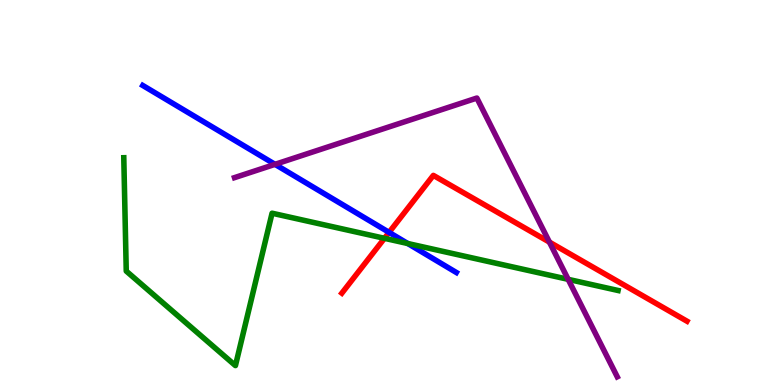[{'lines': ['blue', 'red'], 'intersections': [{'x': 5.02, 'y': 3.96}]}, {'lines': ['green', 'red'], 'intersections': [{'x': 4.96, 'y': 3.81}]}, {'lines': ['purple', 'red'], 'intersections': [{'x': 7.09, 'y': 3.71}]}, {'lines': ['blue', 'green'], 'intersections': [{'x': 5.26, 'y': 3.67}]}, {'lines': ['blue', 'purple'], 'intersections': [{'x': 3.55, 'y': 5.73}]}, {'lines': ['green', 'purple'], 'intersections': [{'x': 7.33, 'y': 2.74}]}]